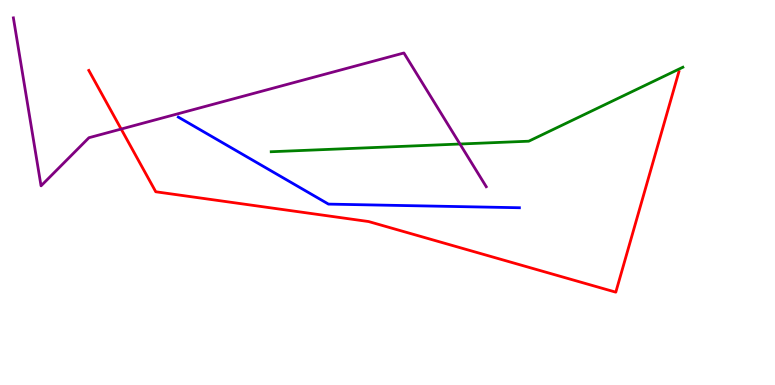[{'lines': ['blue', 'red'], 'intersections': []}, {'lines': ['green', 'red'], 'intersections': []}, {'lines': ['purple', 'red'], 'intersections': [{'x': 1.56, 'y': 6.65}]}, {'lines': ['blue', 'green'], 'intersections': []}, {'lines': ['blue', 'purple'], 'intersections': []}, {'lines': ['green', 'purple'], 'intersections': [{'x': 5.93, 'y': 6.26}]}]